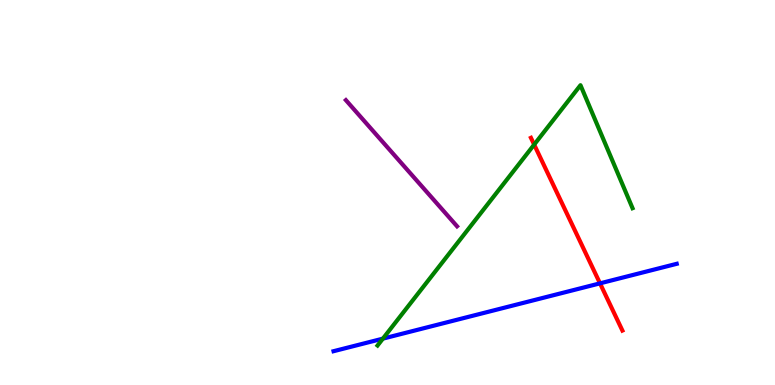[{'lines': ['blue', 'red'], 'intersections': [{'x': 7.74, 'y': 2.64}]}, {'lines': ['green', 'red'], 'intersections': [{'x': 6.89, 'y': 6.24}]}, {'lines': ['purple', 'red'], 'intersections': []}, {'lines': ['blue', 'green'], 'intersections': [{'x': 4.94, 'y': 1.2}]}, {'lines': ['blue', 'purple'], 'intersections': []}, {'lines': ['green', 'purple'], 'intersections': []}]